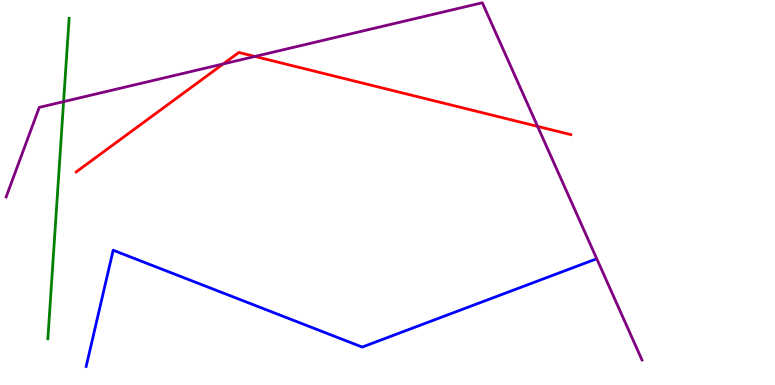[{'lines': ['blue', 'red'], 'intersections': []}, {'lines': ['green', 'red'], 'intersections': []}, {'lines': ['purple', 'red'], 'intersections': [{'x': 2.88, 'y': 8.34}, {'x': 3.29, 'y': 8.53}, {'x': 6.94, 'y': 6.72}]}, {'lines': ['blue', 'green'], 'intersections': []}, {'lines': ['blue', 'purple'], 'intersections': []}, {'lines': ['green', 'purple'], 'intersections': [{'x': 0.821, 'y': 7.36}]}]